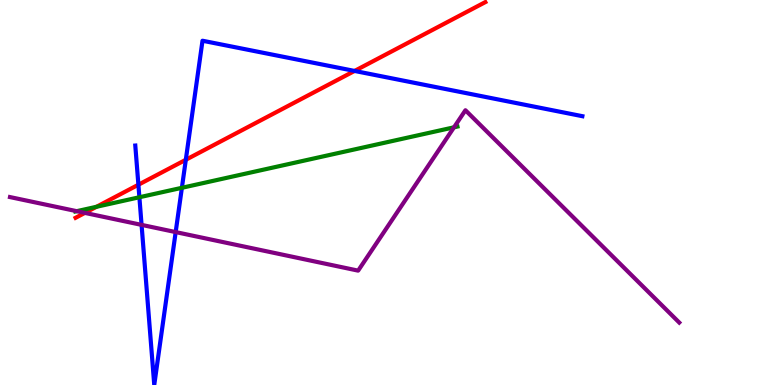[{'lines': ['blue', 'red'], 'intersections': [{'x': 1.79, 'y': 5.2}, {'x': 2.4, 'y': 5.85}, {'x': 4.58, 'y': 8.16}]}, {'lines': ['green', 'red'], 'intersections': [{'x': 1.25, 'y': 4.63}]}, {'lines': ['purple', 'red'], 'intersections': [{'x': 1.1, 'y': 4.47}]}, {'lines': ['blue', 'green'], 'intersections': [{'x': 1.8, 'y': 4.88}, {'x': 2.35, 'y': 5.12}]}, {'lines': ['blue', 'purple'], 'intersections': [{'x': 1.83, 'y': 4.16}, {'x': 2.27, 'y': 3.97}]}, {'lines': ['green', 'purple'], 'intersections': [{'x': 0.99, 'y': 4.51}, {'x': 5.86, 'y': 6.69}]}]